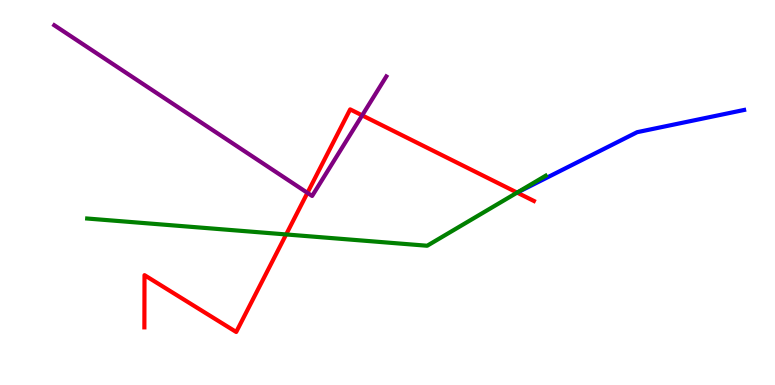[{'lines': ['blue', 'red'], 'intersections': []}, {'lines': ['green', 'red'], 'intersections': [{'x': 3.69, 'y': 3.91}, {'x': 6.67, 'y': 5.0}]}, {'lines': ['purple', 'red'], 'intersections': [{'x': 3.97, 'y': 4.99}, {'x': 4.67, 'y': 7.0}]}, {'lines': ['blue', 'green'], 'intersections': []}, {'lines': ['blue', 'purple'], 'intersections': []}, {'lines': ['green', 'purple'], 'intersections': []}]